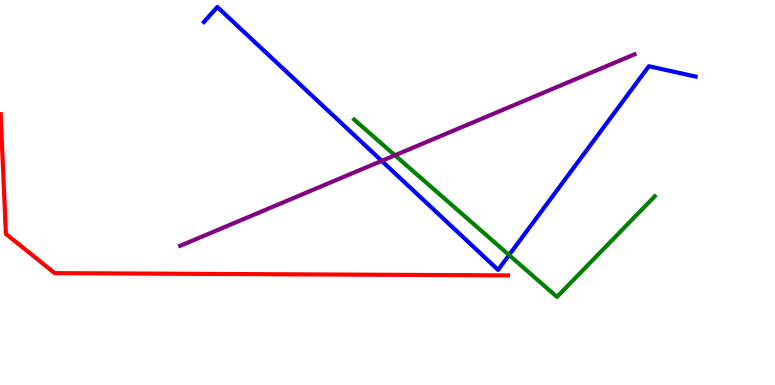[{'lines': ['blue', 'red'], 'intersections': []}, {'lines': ['green', 'red'], 'intersections': []}, {'lines': ['purple', 'red'], 'intersections': []}, {'lines': ['blue', 'green'], 'intersections': [{'x': 6.57, 'y': 3.38}]}, {'lines': ['blue', 'purple'], 'intersections': [{'x': 4.93, 'y': 5.82}]}, {'lines': ['green', 'purple'], 'intersections': [{'x': 5.1, 'y': 5.97}]}]